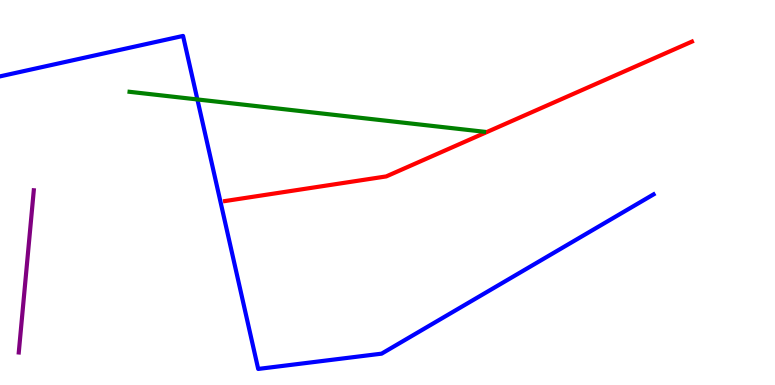[{'lines': ['blue', 'red'], 'intersections': []}, {'lines': ['green', 'red'], 'intersections': []}, {'lines': ['purple', 'red'], 'intersections': []}, {'lines': ['blue', 'green'], 'intersections': [{'x': 2.55, 'y': 7.42}]}, {'lines': ['blue', 'purple'], 'intersections': []}, {'lines': ['green', 'purple'], 'intersections': []}]